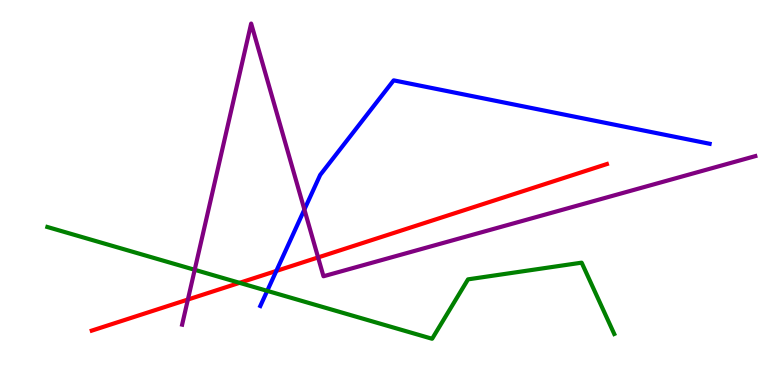[{'lines': ['blue', 'red'], 'intersections': [{'x': 3.57, 'y': 2.96}]}, {'lines': ['green', 'red'], 'intersections': [{'x': 3.09, 'y': 2.65}]}, {'lines': ['purple', 'red'], 'intersections': [{'x': 2.42, 'y': 2.22}, {'x': 4.1, 'y': 3.31}]}, {'lines': ['blue', 'green'], 'intersections': [{'x': 3.45, 'y': 2.45}]}, {'lines': ['blue', 'purple'], 'intersections': [{'x': 3.93, 'y': 4.56}]}, {'lines': ['green', 'purple'], 'intersections': [{'x': 2.51, 'y': 2.99}]}]